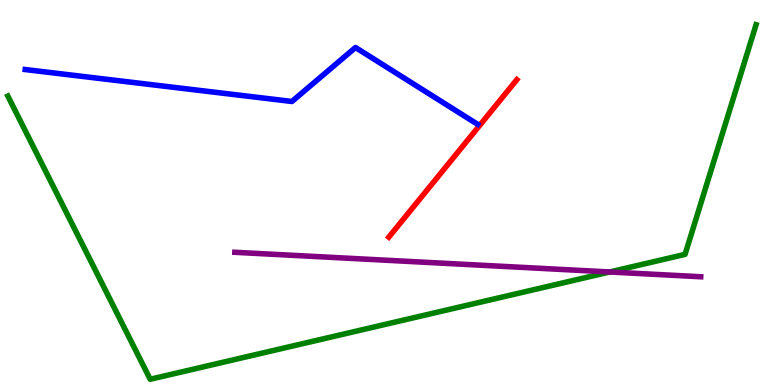[{'lines': ['blue', 'red'], 'intersections': []}, {'lines': ['green', 'red'], 'intersections': []}, {'lines': ['purple', 'red'], 'intersections': []}, {'lines': ['blue', 'green'], 'intersections': []}, {'lines': ['blue', 'purple'], 'intersections': []}, {'lines': ['green', 'purple'], 'intersections': [{'x': 7.87, 'y': 2.94}]}]